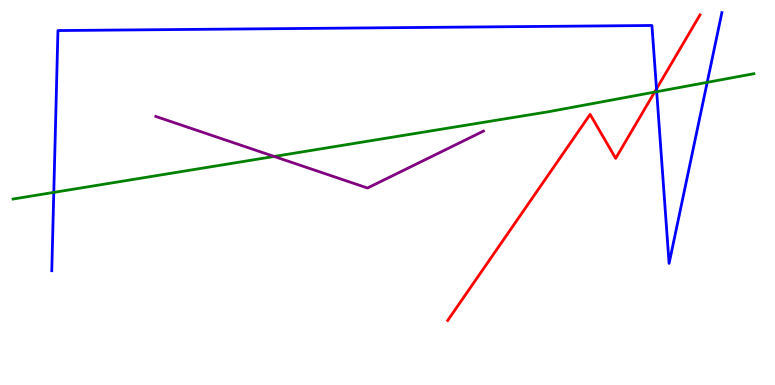[{'lines': ['blue', 'red'], 'intersections': [{'x': 8.47, 'y': 7.69}]}, {'lines': ['green', 'red'], 'intersections': [{'x': 8.45, 'y': 7.61}]}, {'lines': ['purple', 'red'], 'intersections': []}, {'lines': ['blue', 'green'], 'intersections': [{'x': 0.694, 'y': 5.0}, {'x': 8.47, 'y': 7.62}, {'x': 9.13, 'y': 7.86}]}, {'lines': ['blue', 'purple'], 'intersections': []}, {'lines': ['green', 'purple'], 'intersections': [{'x': 3.54, 'y': 5.94}]}]